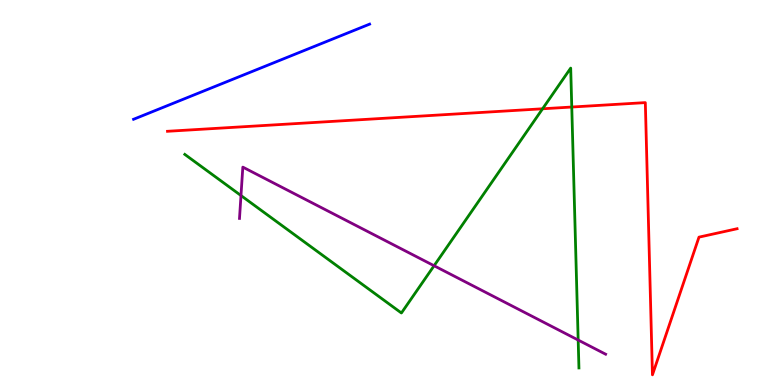[{'lines': ['blue', 'red'], 'intersections': []}, {'lines': ['green', 'red'], 'intersections': [{'x': 7.0, 'y': 7.17}, {'x': 7.38, 'y': 7.22}]}, {'lines': ['purple', 'red'], 'intersections': []}, {'lines': ['blue', 'green'], 'intersections': []}, {'lines': ['blue', 'purple'], 'intersections': []}, {'lines': ['green', 'purple'], 'intersections': [{'x': 3.11, 'y': 4.92}, {'x': 5.6, 'y': 3.1}, {'x': 7.46, 'y': 1.17}]}]